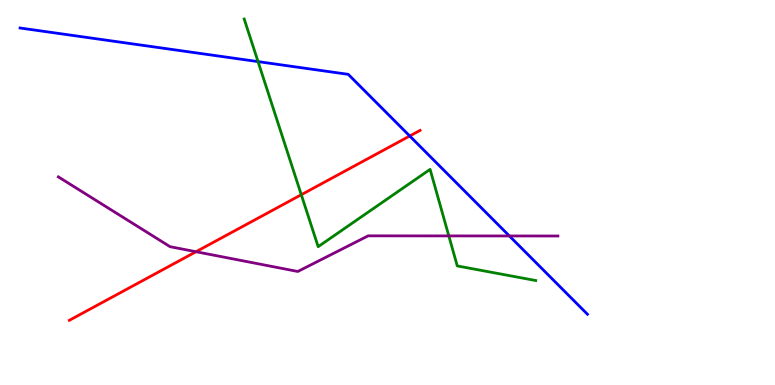[{'lines': ['blue', 'red'], 'intersections': [{'x': 5.29, 'y': 6.47}]}, {'lines': ['green', 'red'], 'intersections': [{'x': 3.89, 'y': 4.94}]}, {'lines': ['purple', 'red'], 'intersections': [{'x': 2.53, 'y': 3.46}]}, {'lines': ['blue', 'green'], 'intersections': [{'x': 3.33, 'y': 8.4}]}, {'lines': ['blue', 'purple'], 'intersections': [{'x': 6.57, 'y': 3.87}]}, {'lines': ['green', 'purple'], 'intersections': [{'x': 5.79, 'y': 3.87}]}]